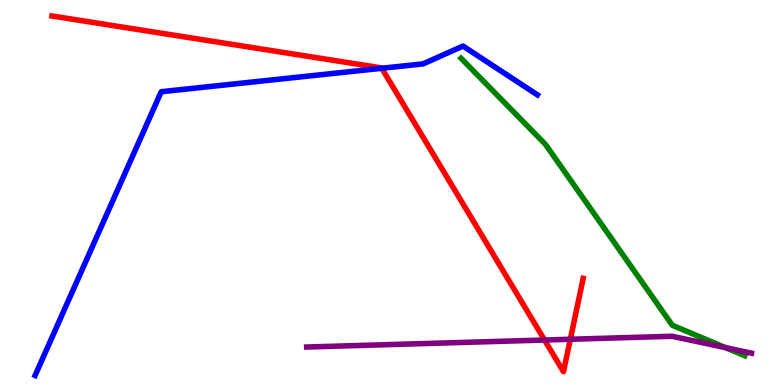[{'lines': ['blue', 'red'], 'intersections': [{'x': 4.93, 'y': 8.23}]}, {'lines': ['green', 'red'], 'intersections': []}, {'lines': ['purple', 'red'], 'intersections': [{'x': 7.03, 'y': 1.17}, {'x': 7.36, 'y': 1.19}]}, {'lines': ['blue', 'green'], 'intersections': []}, {'lines': ['blue', 'purple'], 'intersections': []}, {'lines': ['green', 'purple'], 'intersections': [{'x': 9.36, 'y': 0.971}]}]